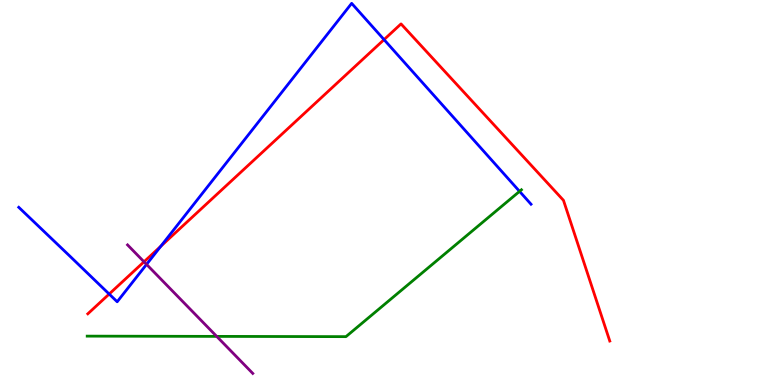[{'lines': ['blue', 'red'], 'intersections': [{'x': 1.41, 'y': 2.36}, {'x': 2.07, 'y': 3.6}, {'x': 4.96, 'y': 8.97}]}, {'lines': ['green', 'red'], 'intersections': []}, {'lines': ['purple', 'red'], 'intersections': [{'x': 1.86, 'y': 3.2}]}, {'lines': ['blue', 'green'], 'intersections': [{'x': 6.7, 'y': 5.03}]}, {'lines': ['blue', 'purple'], 'intersections': [{'x': 1.89, 'y': 3.13}]}, {'lines': ['green', 'purple'], 'intersections': [{'x': 2.8, 'y': 1.26}]}]